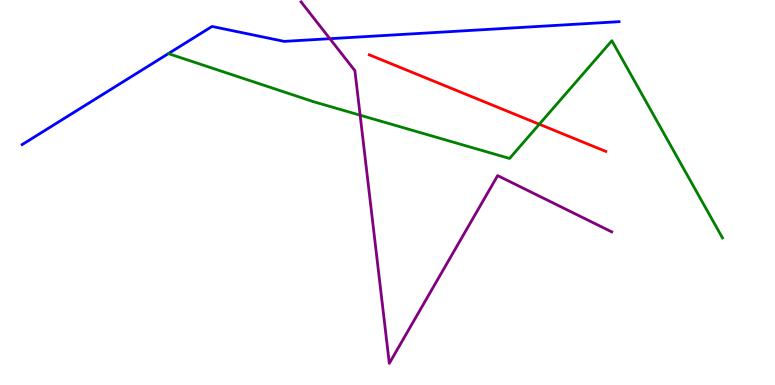[{'lines': ['blue', 'red'], 'intersections': []}, {'lines': ['green', 'red'], 'intersections': [{'x': 6.96, 'y': 6.77}]}, {'lines': ['purple', 'red'], 'intersections': []}, {'lines': ['blue', 'green'], 'intersections': []}, {'lines': ['blue', 'purple'], 'intersections': [{'x': 4.26, 'y': 8.99}]}, {'lines': ['green', 'purple'], 'intersections': [{'x': 4.65, 'y': 7.01}]}]